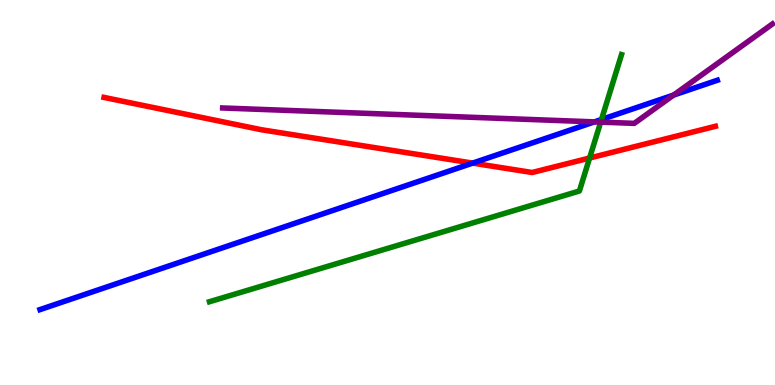[{'lines': ['blue', 'red'], 'intersections': [{'x': 6.1, 'y': 5.76}]}, {'lines': ['green', 'red'], 'intersections': [{'x': 7.61, 'y': 5.9}]}, {'lines': ['purple', 'red'], 'intersections': []}, {'lines': ['blue', 'green'], 'intersections': [{'x': 7.76, 'y': 6.9}]}, {'lines': ['blue', 'purple'], 'intersections': [{'x': 7.67, 'y': 6.83}, {'x': 8.69, 'y': 7.53}]}, {'lines': ['green', 'purple'], 'intersections': [{'x': 7.75, 'y': 6.83}]}]